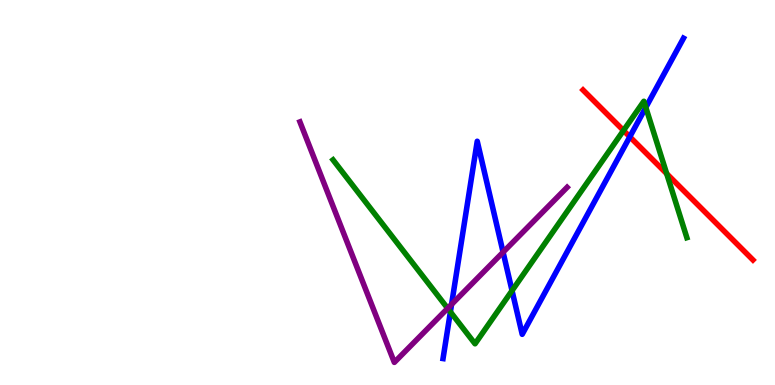[{'lines': ['blue', 'red'], 'intersections': [{'x': 8.13, 'y': 6.45}]}, {'lines': ['green', 'red'], 'intersections': [{'x': 8.05, 'y': 6.61}, {'x': 8.6, 'y': 5.49}]}, {'lines': ['purple', 'red'], 'intersections': []}, {'lines': ['blue', 'green'], 'intersections': [{'x': 5.81, 'y': 1.9}, {'x': 6.61, 'y': 2.45}, {'x': 8.33, 'y': 7.21}]}, {'lines': ['blue', 'purple'], 'intersections': [{'x': 5.83, 'y': 2.09}, {'x': 6.49, 'y': 3.45}]}, {'lines': ['green', 'purple'], 'intersections': [{'x': 5.78, 'y': 1.99}]}]